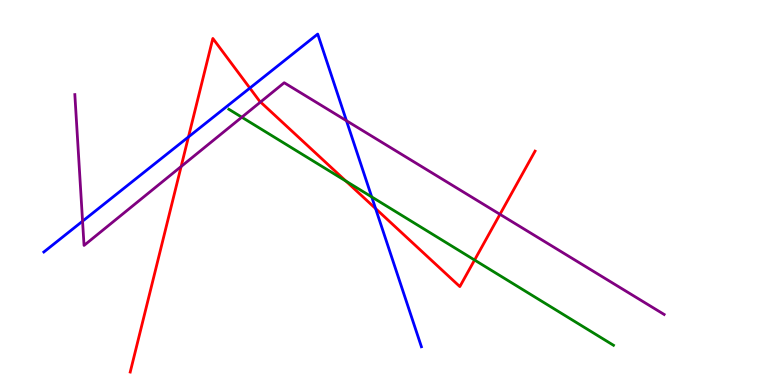[{'lines': ['blue', 'red'], 'intersections': [{'x': 2.43, 'y': 6.44}, {'x': 3.22, 'y': 7.71}, {'x': 4.85, 'y': 4.58}]}, {'lines': ['green', 'red'], 'intersections': [{'x': 4.46, 'y': 5.3}, {'x': 6.12, 'y': 3.25}]}, {'lines': ['purple', 'red'], 'intersections': [{'x': 2.34, 'y': 5.67}, {'x': 3.36, 'y': 7.35}, {'x': 6.45, 'y': 4.43}]}, {'lines': ['blue', 'green'], 'intersections': [{'x': 4.8, 'y': 4.88}]}, {'lines': ['blue', 'purple'], 'intersections': [{'x': 1.07, 'y': 4.25}, {'x': 4.47, 'y': 6.86}]}, {'lines': ['green', 'purple'], 'intersections': [{'x': 3.12, 'y': 6.96}]}]